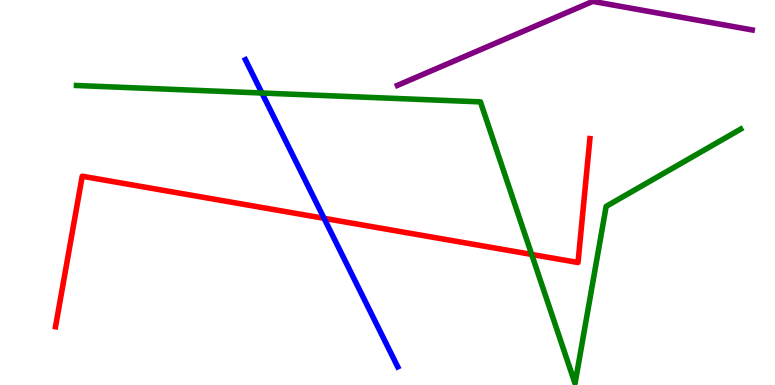[{'lines': ['blue', 'red'], 'intersections': [{'x': 4.18, 'y': 4.33}]}, {'lines': ['green', 'red'], 'intersections': [{'x': 6.86, 'y': 3.39}]}, {'lines': ['purple', 'red'], 'intersections': []}, {'lines': ['blue', 'green'], 'intersections': [{'x': 3.38, 'y': 7.58}]}, {'lines': ['blue', 'purple'], 'intersections': []}, {'lines': ['green', 'purple'], 'intersections': []}]